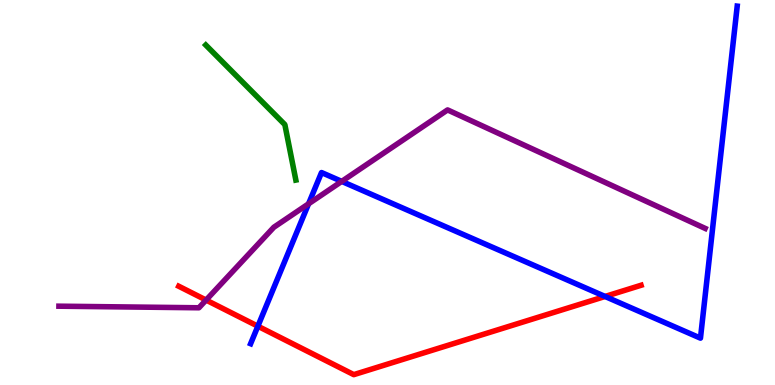[{'lines': ['blue', 'red'], 'intersections': [{'x': 3.33, 'y': 1.53}, {'x': 7.81, 'y': 2.3}]}, {'lines': ['green', 'red'], 'intersections': []}, {'lines': ['purple', 'red'], 'intersections': [{'x': 2.66, 'y': 2.21}]}, {'lines': ['blue', 'green'], 'intersections': []}, {'lines': ['blue', 'purple'], 'intersections': [{'x': 3.98, 'y': 4.71}, {'x': 4.41, 'y': 5.29}]}, {'lines': ['green', 'purple'], 'intersections': []}]